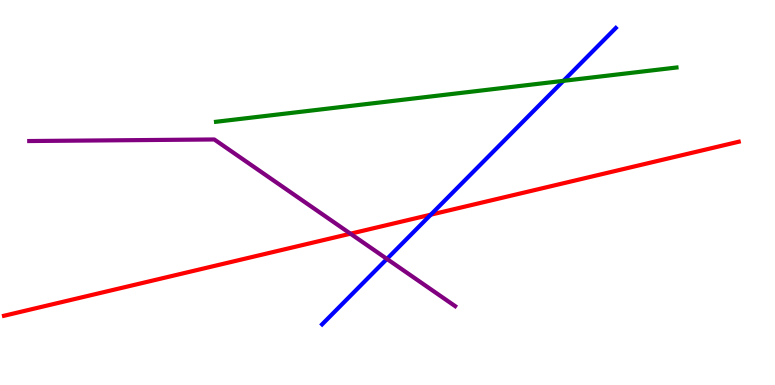[{'lines': ['blue', 'red'], 'intersections': [{'x': 5.56, 'y': 4.42}]}, {'lines': ['green', 'red'], 'intersections': []}, {'lines': ['purple', 'red'], 'intersections': [{'x': 4.52, 'y': 3.93}]}, {'lines': ['blue', 'green'], 'intersections': [{'x': 7.27, 'y': 7.9}]}, {'lines': ['blue', 'purple'], 'intersections': [{'x': 4.99, 'y': 3.27}]}, {'lines': ['green', 'purple'], 'intersections': []}]